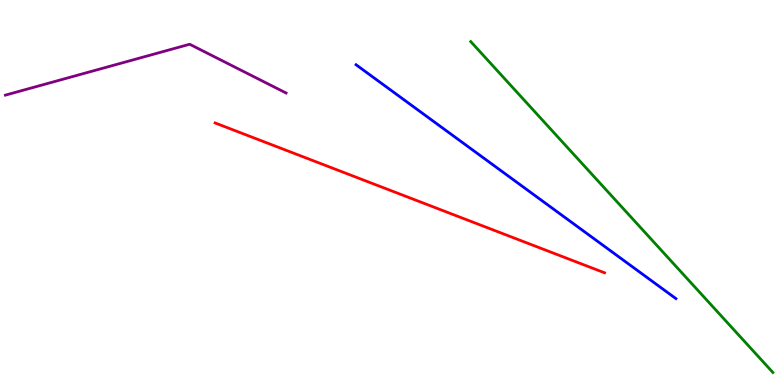[{'lines': ['blue', 'red'], 'intersections': []}, {'lines': ['green', 'red'], 'intersections': []}, {'lines': ['purple', 'red'], 'intersections': []}, {'lines': ['blue', 'green'], 'intersections': []}, {'lines': ['blue', 'purple'], 'intersections': []}, {'lines': ['green', 'purple'], 'intersections': []}]